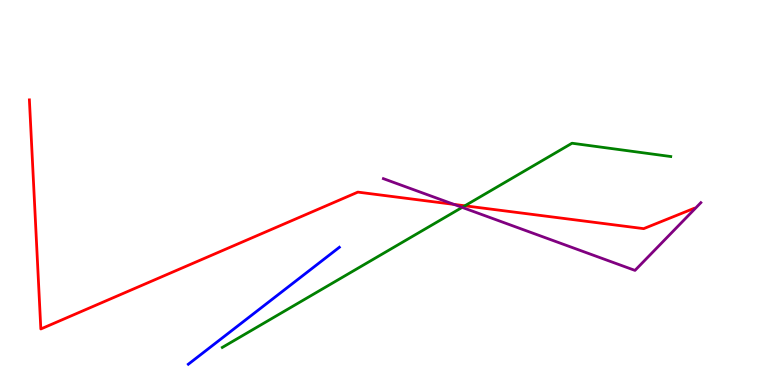[{'lines': ['blue', 'red'], 'intersections': []}, {'lines': ['green', 'red'], 'intersections': [{'x': 6.0, 'y': 4.65}]}, {'lines': ['purple', 'red'], 'intersections': [{'x': 5.86, 'y': 4.69}]}, {'lines': ['blue', 'green'], 'intersections': []}, {'lines': ['blue', 'purple'], 'intersections': []}, {'lines': ['green', 'purple'], 'intersections': [{'x': 5.96, 'y': 4.61}]}]